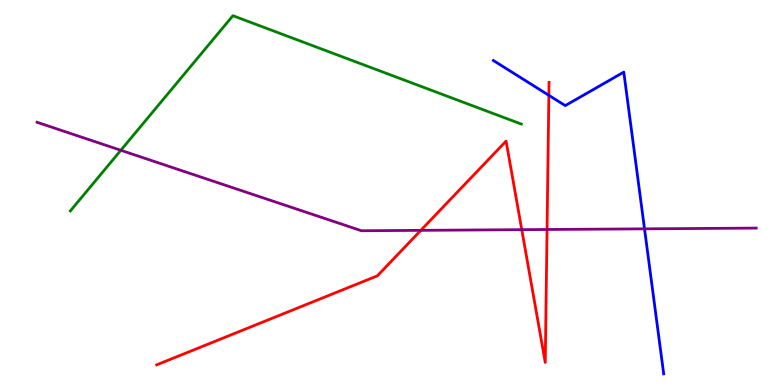[{'lines': ['blue', 'red'], 'intersections': [{'x': 7.08, 'y': 7.52}]}, {'lines': ['green', 'red'], 'intersections': []}, {'lines': ['purple', 'red'], 'intersections': [{'x': 5.43, 'y': 4.02}, {'x': 6.73, 'y': 4.03}, {'x': 7.06, 'y': 4.04}]}, {'lines': ['blue', 'green'], 'intersections': []}, {'lines': ['blue', 'purple'], 'intersections': [{'x': 8.32, 'y': 4.06}]}, {'lines': ['green', 'purple'], 'intersections': [{'x': 1.56, 'y': 6.1}]}]